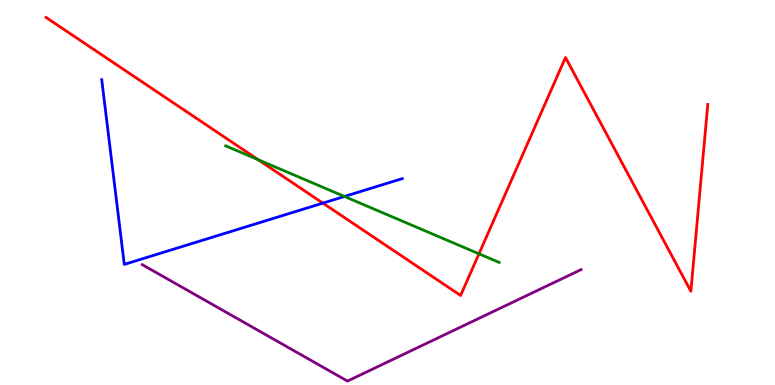[{'lines': ['blue', 'red'], 'intersections': [{'x': 4.17, 'y': 4.72}]}, {'lines': ['green', 'red'], 'intersections': [{'x': 3.33, 'y': 5.85}, {'x': 6.18, 'y': 3.41}]}, {'lines': ['purple', 'red'], 'intersections': []}, {'lines': ['blue', 'green'], 'intersections': [{'x': 4.44, 'y': 4.9}]}, {'lines': ['blue', 'purple'], 'intersections': []}, {'lines': ['green', 'purple'], 'intersections': []}]